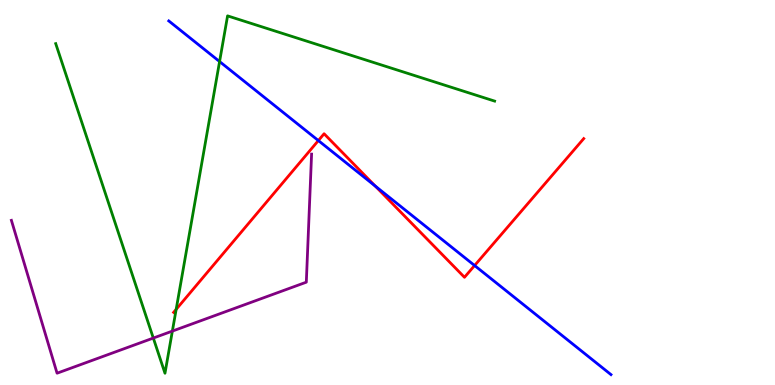[{'lines': ['blue', 'red'], 'intersections': [{'x': 4.11, 'y': 6.35}, {'x': 4.84, 'y': 5.17}, {'x': 6.12, 'y': 3.1}]}, {'lines': ['green', 'red'], 'intersections': [{'x': 2.27, 'y': 1.96}]}, {'lines': ['purple', 'red'], 'intersections': []}, {'lines': ['blue', 'green'], 'intersections': [{'x': 2.83, 'y': 8.4}]}, {'lines': ['blue', 'purple'], 'intersections': []}, {'lines': ['green', 'purple'], 'intersections': [{'x': 1.98, 'y': 1.22}, {'x': 2.22, 'y': 1.4}]}]